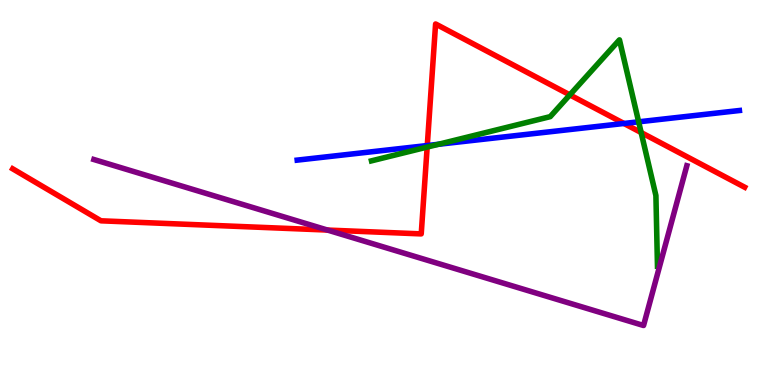[{'lines': ['blue', 'red'], 'intersections': [{'x': 5.51, 'y': 6.22}, {'x': 8.05, 'y': 6.79}]}, {'lines': ['green', 'red'], 'intersections': [{'x': 5.51, 'y': 6.18}, {'x': 7.35, 'y': 7.54}, {'x': 8.27, 'y': 6.56}]}, {'lines': ['purple', 'red'], 'intersections': [{'x': 4.23, 'y': 4.02}]}, {'lines': ['blue', 'green'], 'intersections': [{'x': 5.66, 'y': 6.25}, {'x': 8.24, 'y': 6.84}]}, {'lines': ['blue', 'purple'], 'intersections': []}, {'lines': ['green', 'purple'], 'intersections': []}]